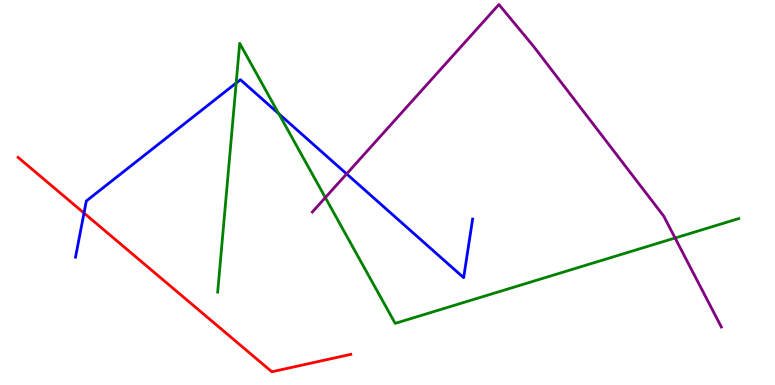[{'lines': ['blue', 'red'], 'intersections': [{'x': 1.08, 'y': 4.47}]}, {'lines': ['green', 'red'], 'intersections': []}, {'lines': ['purple', 'red'], 'intersections': []}, {'lines': ['blue', 'green'], 'intersections': [{'x': 3.05, 'y': 7.84}, {'x': 3.6, 'y': 7.05}]}, {'lines': ['blue', 'purple'], 'intersections': [{'x': 4.47, 'y': 5.48}]}, {'lines': ['green', 'purple'], 'intersections': [{'x': 4.2, 'y': 4.87}, {'x': 8.71, 'y': 3.82}]}]